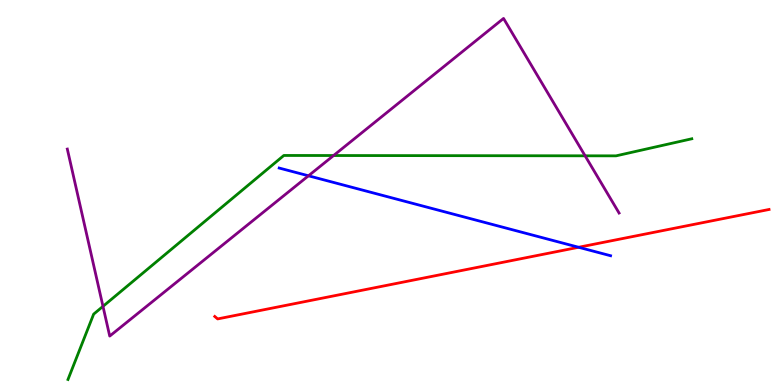[{'lines': ['blue', 'red'], 'intersections': [{'x': 7.47, 'y': 3.58}]}, {'lines': ['green', 'red'], 'intersections': []}, {'lines': ['purple', 'red'], 'intersections': []}, {'lines': ['blue', 'green'], 'intersections': []}, {'lines': ['blue', 'purple'], 'intersections': [{'x': 3.98, 'y': 5.43}]}, {'lines': ['green', 'purple'], 'intersections': [{'x': 1.33, 'y': 2.04}, {'x': 4.3, 'y': 5.96}, {'x': 7.55, 'y': 5.95}]}]